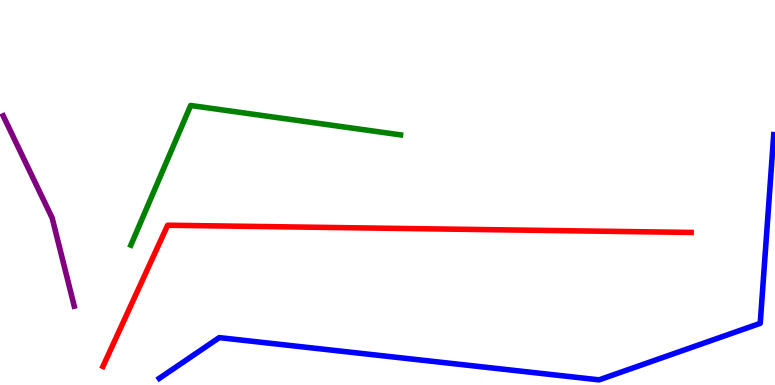[{'lines': ['blue', 'red'], 'intersections': []}, {'lines': ['green', 'red'], 'intersections': []}, {'lines': ['purple', 'red'], 'intersections': []}, {'lines': ['blue', 'green'], 'intersections': []}, {'lines': ['blue', 'purple'], 'intersections': []}, {'lines': ['green', 'purple'], 'intersections': []}]